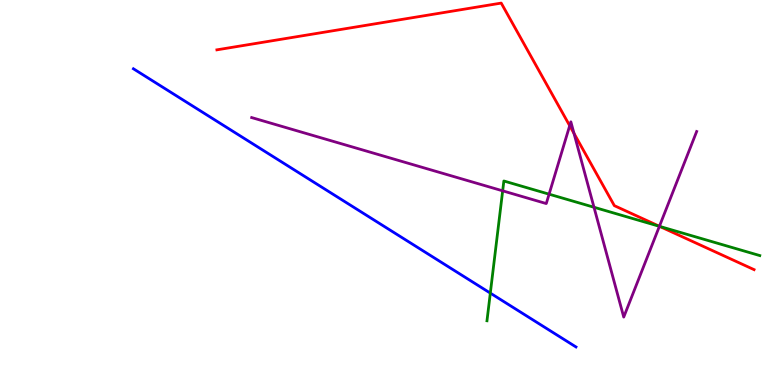[{'lines': ['blue', 'red'], 'intersections': []}, {'lines': ['green', 'red'], 'intersections': [{'x': 8.51, 'y': 4.12}]}, {'lines': ['purple', 'red'], 'intersections': [{'x': 7.35, 'y': 6.74}, {'x': 7.41, 'y': 6.54}, {'x': 8.51, 'y': 4.12}]}, {'lines': ['blue', 'green'], 'intersections': [{'x': 6.33, 'y': 2.39}]}, {'lines': ['blue', 'purple'], 'intersections': []}, {'lines': ['green', 'purple'], 'intersections': [{'x': 6.49, 'y': 5.04}, {'x': 7.09, 'y': 4.96}, {'x': 7.66, 'y': 4.62}, {'x': 8.51, 'y': 4.12}]}]